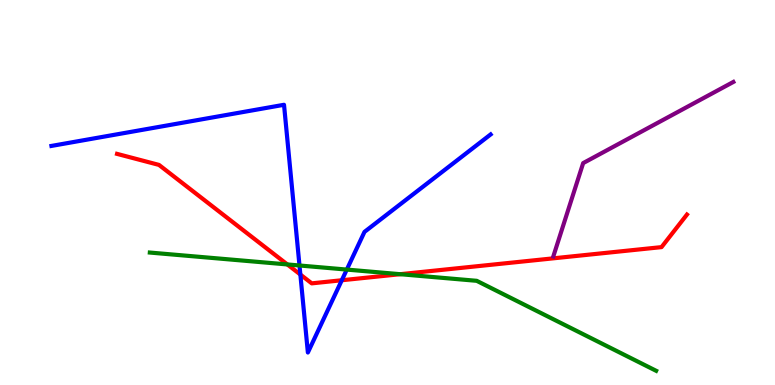[{'lines': ['blue', 'red'], 'intersections': [{'x': 3.88, 'y': 2.87}, {'x': 4.41, 'y': 2.72}]}, {'lines': ['green', 'red'], 'intersections': [{'x': 3.71, 'y': 3.13}, {'x': 5.16, 'y': 2.88}]}, {'lines': ['purple', 'red'], 'intersections': []}, {'lines': ['blue', 'green'], 'intersections': [{'x': 3.86, 'y': 3.1}, {'x': 4.47, 'y': 3.0}]}, {'lines': ['blue', 'purple'], 'intersections': []}, {'lines': ['green', 'purple'], 'intersections': []}]